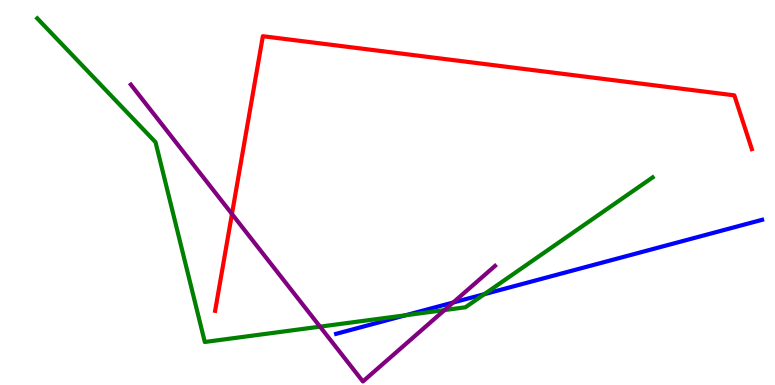[{'lines': ['blue', 'red'], 'intersections': []}, {'lines': ['green', 'red'], 'intersections': []}, {'lines': ['purple', 'red'], 'intersections': [{'x': 2.99, 'y': 4.44}]}, {'lines': ['blue', 'green'], 'intersections': [{'x': 5.23, 'y': 1.81}, {'x': 6.25, 'y': 2.36}]}, {'lines': ['blue', 'purple'], 'intersections': [{'x': 5.85, 'y': 2.14}]}, {'lines': ['green', 'purple'], 'intersections': [{'x': 4.13, 'y': 1.52}, {'x': 5.74, 'y': 1.95}]}]